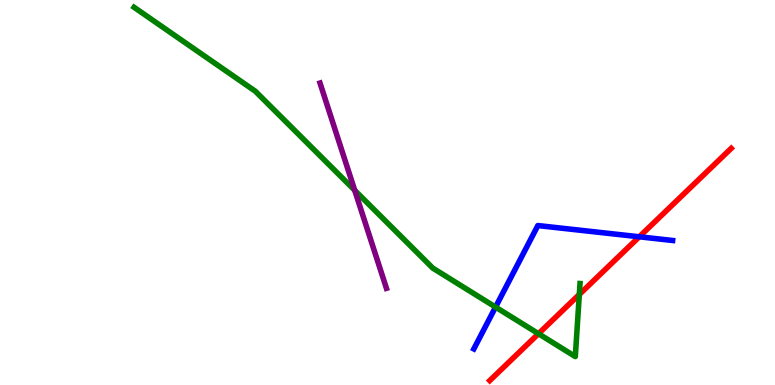[{'lines': ['blue', 'red'], 'intersections': [{'x': 8.25, 'y': 3.85}]}, {'lines': ['green', 'red'], 'intersections': [{'x': 6.95, 'y': 1.33}, {'x': 7.48, 'y': 2.35}]}, {'lines': ['purple', 'red'], 'intersections': []}, {'lines': ['blue', 'green'], 'intersections': [{'x': 6.39, 'y': 2.02}]}, {'lines': ['blue', 'purple'], 'intersections': []}, {'lines': ['green', 'purple'], 'intersections': [{'x': 4.58, 'y': 5.06}]}]